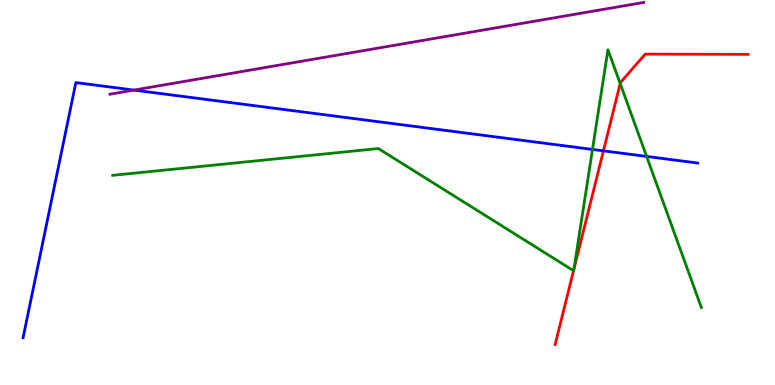[{'lines': ['blue', 'red'], 'intersections': [{'x': 7.79, 'y': 6.08}]}, {'lines': ['green', 'red'], 'intersections': [{'x': 7.4, 'y': 2.97}, {'x': 7.41, 'y': 3.01}, {'x': 8.0, 'y': 7.83}]}, {'lines': ['purple', 'red'], 'intersections': []}, {'lines': ['blue', 'green'], 'intersections': [{'x': 7.64, 'y': 6.12}, {'x': 8.34, 'y': 5.94}]}, {'lines': ['blue', 'purple'], 'intersections': [{'x': 1.73, 'y': 7.66}]}, {'lines': ['green', 'purple'], 'intersections': []}]